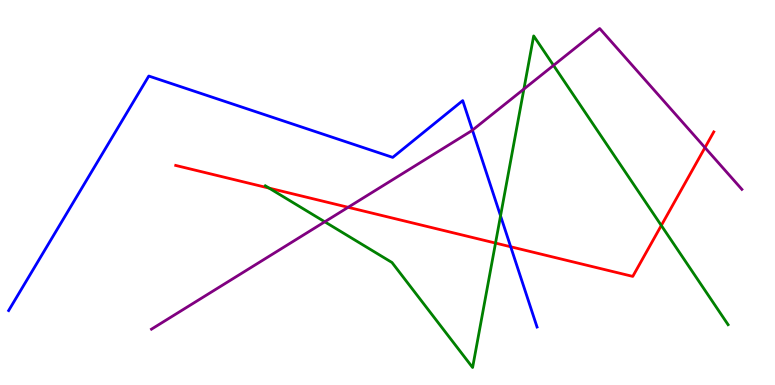[{'lines': ['blue', 'red'], 'intersections': [{'x': 6.59, 'y': 3.59}]}, {'lines': ['green', 'red'], 'intersections': [{'x': 3.47, 'y': 5.11}, {'x': 6.39, 'y': 3.69}, {'x': 8.53, 'y': 4.14}]}, {'lines': ['purple', 'red'], 'intersections': [{'x': 4.49, 'y': 4.62}, {'x': 9.1, 'y': 6.17}]}, {'lines': ['blue', 'green'], 'intersections': [{'x': 6.46, 'y': 4.39}]}, {'lines': ['blue', 'purple'], 'intersections': [{'x': 6.1, 'y': 6.62}]}, {'lines': ['green', 'purple'], 'intersections': [{'x': 4.19, 'y': 4.24}, {'x': 6.76, 'y': 7.69}, {'x': 7.14, 'y': 8.3}]}]